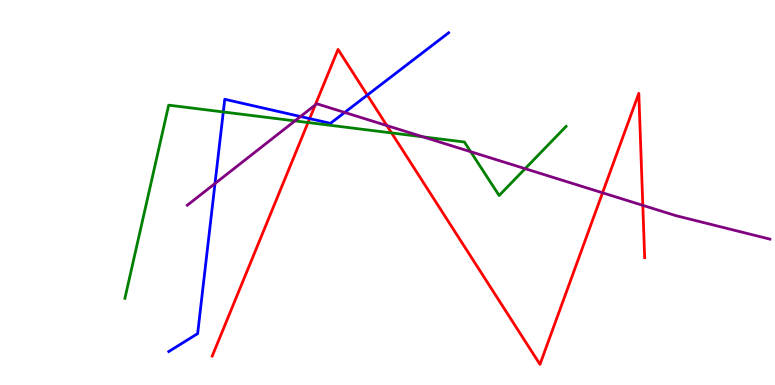[{'lines': ['blue', 'red'], 'intersections': [{'x': 4.0, 'y': 6.92}, {'x': 4.74, 'y': 7.53}]}, {'lines': ['green', 'red'], 'intersections': [{'x': 3.97, 'y': 6.82}, {'x': 5.05, 'y': 6.55}]}, {'lines': ['purple', 'red'], 'intersections': [{'x': 4.07, 'y': 7.27}, {'x': 4.99, 'y': 6.74}, {'x': 7.77, 'y': 4.99}, {'x': 8.29, 'y': 4.67}]}, {'lines': ['blue', 'green'], 'intersections': [{'x': 2.88, 'y': 7.09}]}, {'lines': ['blue', 'purple'], 'intersections': [{'x': 2.77, 'y': 5.23}, {'x': 3.88, 'y': 6.97}, {'x': 4.45, 'y': 7.08}]}, {'lines': ['green', 'purple'], 'intersections': [{'x': 3.81, 'y': 6.86}, {'x': 5.46, 'y': 6.45}, {'x': 6.07, 'y': 6.06}, {'x': 6.78, 'y': 5.62}]}]